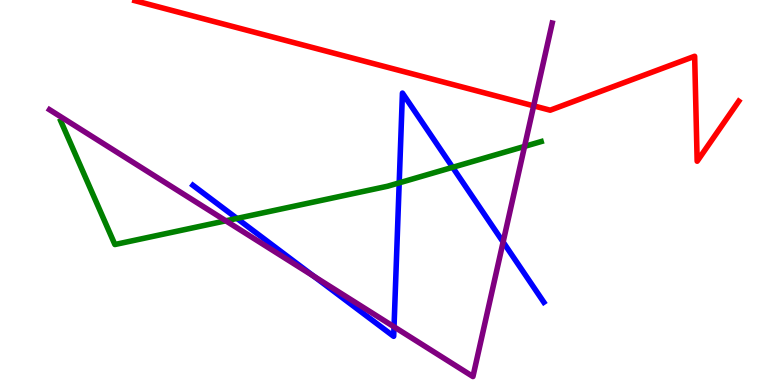[{'lines': ['blue', 'red'], 'intersections': []}, {'lines': ['green', 'red'], 'intersections': []}, {'lines': ['purple', 'red'], 'intersections': [{'x': 6.89, 'y': 7.25}]}, {'lines': ['blue', 'green'], 'intersections': [{'x': 3.06, 'y': 4.33}, {'x': 5.15, 'y': 5.25}, {'x': 5.84, 'y': 5.65}]}, {'lines': ['blue', 'purple'], 'intersections': [{'x': 4.05, 'y': 2.82}, {'x': 5.08, 'y': 1.51}, {'x': 6.49, 'y': 3.71}]}, {'lines': ['green', 'purple'], 'intersections': [{'x': 2.91, 'y': 4.26}, {'x': 6.77, 'y': 6.2}]}]